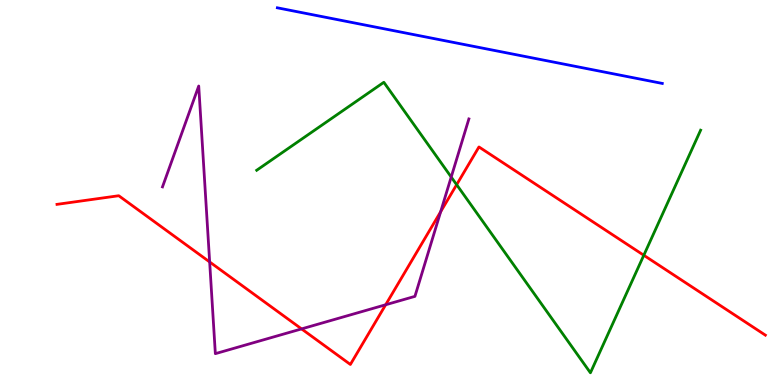[{'lines': ['blue', 'red'], 'intersections': []}, {'lines': ['green', 'red'], 'intersections': [{'x': 5.89, 'y': 5.2}, {'x': 8.31, 'y': 3.37}]}, {'lines': ['purple', 'red'], 'intersections': [{'x': 2.71, 'y': 3.2}, {'x': 3.89, 'y': 1.46}, {'x': 4.98, 'y': 2.08}, {'x': 5.69, 'y': 4.5}]}, {'lines': ['blue', 'green'], 'intersections': []}, {'lines': ['blue', 'purple'], 'intersections': []}, {'lines': ['green', 'purple'], 'intersections': [{'x': 5.82, 'y': 5.4}]}]